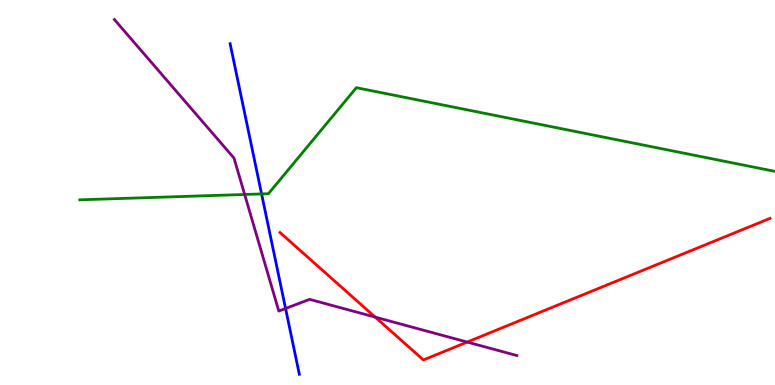[{'lines': ['blue', 'red'], 'intersections': []}, {'lines': ['green', 'red'], 'intersections': []}, {'lines': ['purple', 'red'], 'intersections': [{'x': 4.84, 'y': 1.76}, {'x': 6.03, 'y': 1.12}]}, {'lines': ['blue', 'green'], 'intersections': [{'x': 3.38, 'y': 4.96}]}, {'lines': ['blue', 'purple'], 'intersections': [{'x': 3.68, 'y': 1.99}]}, {'lines': ['green', 'purple'], 'intersections': [{'x': 3.16, 'y': 4.95}]}]